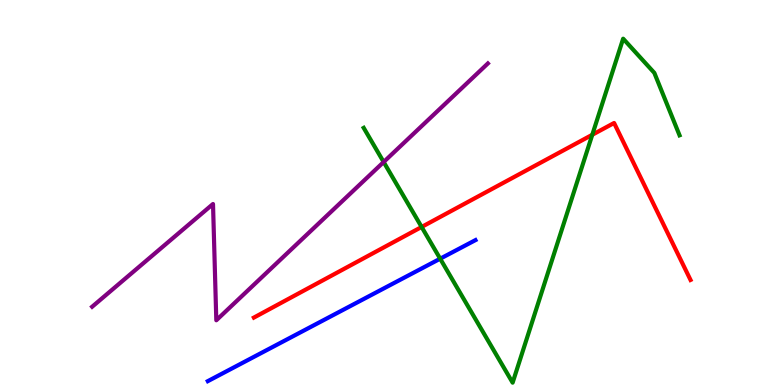[{'lines': ['blue', 'red'], 'intersections': []}, {'lines': ['green', 'red'], 'intersections': [{'x': 5.44, 'y': 4.1}, {'x': 7.64, 'y': 6.5}]}, {'lines': ['purple', 'red'], 'intersections': []}, {'lines': ['blue', 'green'], 'intersections': [{'x': 5.68, 'y': 3.28}]}, {'lines': ['blue', 'purple'], 'intersections': []}, {'lines': ['green', 'purple'], 'intersections': [{'x': 4.95, 'y': 5.79}]}]